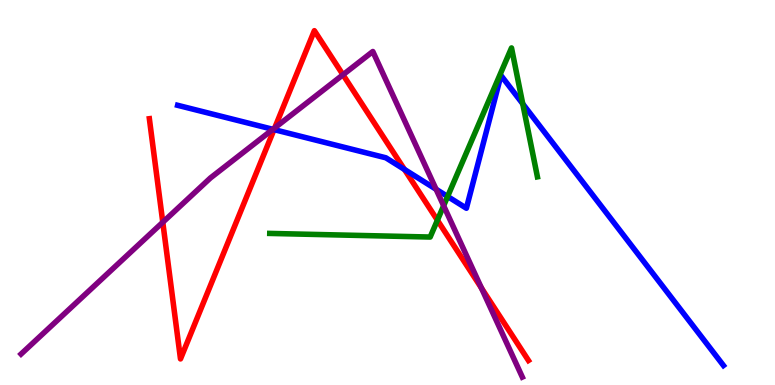[{'lines': ['blue', 'red'], 'intersections': [{'x': 3.54, 'y': 6.63}, {'x': 5.22, 'y': 5.6}]}, {'lines': ['green', 'red'], 'intersections': [{'x': 5.64, 'y': 4.28}]}, {'lines': ['purple', 'red'], 'intersections': [{'x': 2.1, 'y': 4.23}, {'x': 3.54, 'y': 6.68}, {'x': 4.43, 'y': 8.06}, {'x': 6.21, 'y': 2.52}]}, {'lines': ['blue', 'green'], 'intersections': [{'x': 5.78, 'y': 4.9}, {'x': 6.75, 'y': 7.3}]}, {'lines': ['blue', 'purple'], 'intersections': [{'x': 3.52, 'y': 6.64}, {'x': 5.63, 'y': 5.08}]}, {'lines': ['green', 'purple'], 'intersections': [{'x': 5.72, 'y': 4.66}]}]